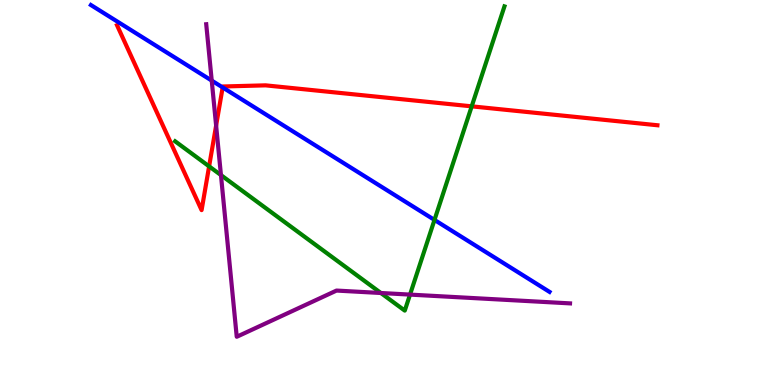[{'lines': ['blue', 'red'], 'intersections': [{'x': 2.87, 'y': 7.73}]}, {'lines': ['green', 'red'], 'intersections': [{'x': 2.7, 'y': 5.68}, {'x': 6.09, 'y': 7.24}]}, {'lines': ['purple', 'red'], 'intersections': [{'x': 2.79, 'y': 6.74}]}, {'lines': ['blue', 'green'], 'intersections': [{'x': 5.61, 'y': 4.29}]}, {'lines': ['blue', 'purple'], 'intersections': [{'x': 2.73, 'y': 7.91}]}, {'lines': ['green', 'purple'], 'intersections': [{'x': 2.85, 'y': 5.45}, {'x': 4.91, 'y': 2.39}, {'x': 5.29, 'y': 2.35}]}]